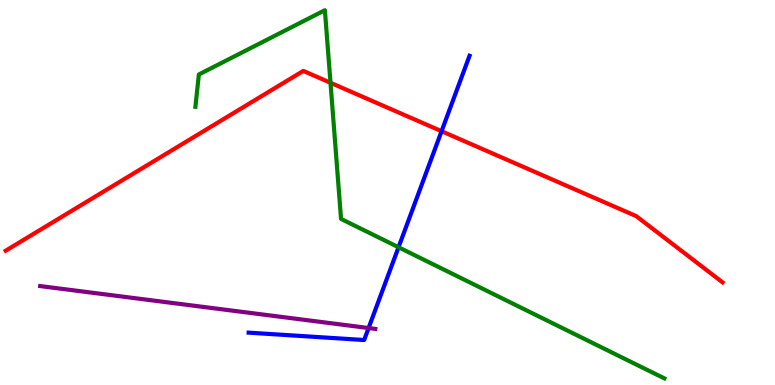[{'lines': ['blue', 'red'], 'intersections': [{'x': 5.7, 'y': 6.59}]}, {'lines': ['green', 'red'], 'intersections': [{'x': 4.26, 'y': 7.85}]}, {'lines': ['purple', 'red'], 'intersections': []}, {'lines': ['blue', 'green'], 'intersections': [{'x': 5.14, 'y': 3.58}]}, {'lines': ['blue', 'purple'], 'intersections': [{'x': 4.76, 'y': 1.48}]}, {'lines': ['green', 'purple'], 'intersections': []}]